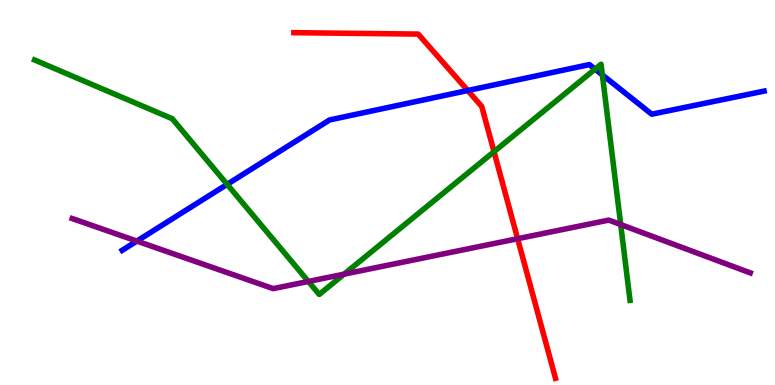[{'lines': ['blue', 'red'], 'intersections': [{'x': 6.04, 'y': 7.65}]}, {'lines': ['green', 'red'], 'intersections': [{'x': 6.37, 'y': 6.06}]}, {'lines': ['purple', 'red'], 'intersections': [{'x': 6.68, 'y': 3.8}]}, {'lines': ['blue', 'green'], 'intersections': [{'x': 2.93, 'y': 5.21}, {'x': 7.68, 'y': 8.2}, {'x': 7.77, 'y': 8.05}]}, {'lines': ['blue', 'purple'], 'intersections': [{'x': 1.77, 'y': 3.74}]}, {'lines': ['green', 'purple'], 'intersections': [{'x': 3.98, 'y': 2.69}, {'x': 4.44, 'y': 2.88}, {'x': 8.01, 'y': 4.17}]}]